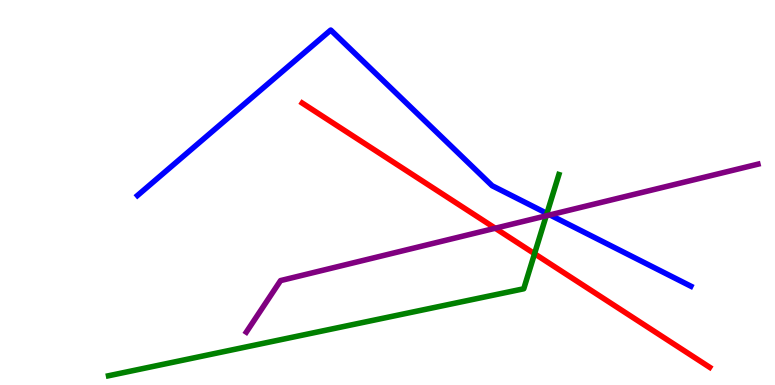[{'lines': ['blue', 'red'], 'intersections': []}, {'lines': ['green', 'red'], 'intersections': [{'x': 6.9, 'y': 3.41}]}, {'lines': ['purple', 'red'], 'intersections': [{'x': 6.39, 'y': 4.07}]}, {'lines': ['blue', 'green'], 'intersections': [{'x': 7.06, 'y': 4.46}]}, {'lines': ['blue', 'purple'], 'intersections': [{'x': 7.1, 'y': 4.42}]}, {'lines': ['green', 'purple'], 'intersections': [{'x': 7.05, 'y': 4.39}]}]